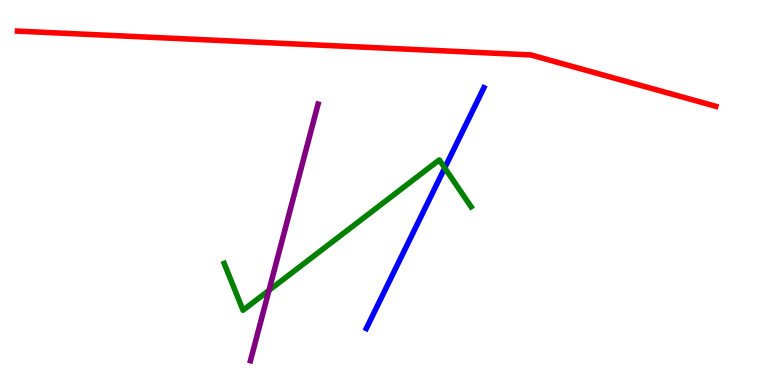[{'lines': ['blue', 'red'], 'intersections': []}, {'lines': ['green', 'red'], 'intersections': []}, {'lines': ['purple', 'red'], 'intersections': []}, {'lines': ['blue', 'green'], 'intersections': [{'x': 5.74, 'y': 5.64}]}, {'lines': ['blue', 'purple'], 'intersections': []}, {'lines': ['green', 'purple'], 'intersections': [{'x': 3.47, 'y': 2.46}]}]